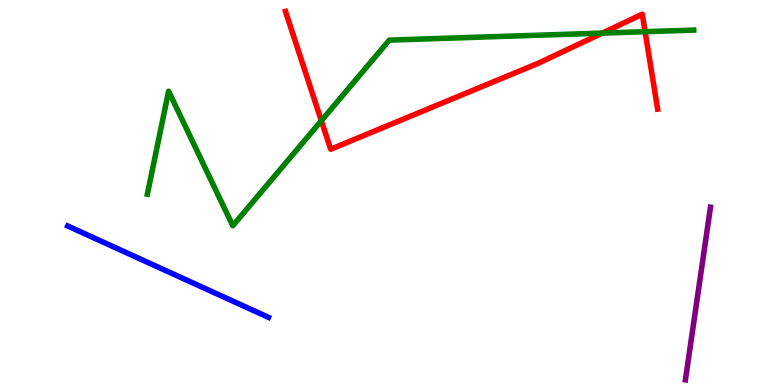[{'lines': ['blue', 'red'], 'intersections': []}, {'lines': ['green', 'red'], 'intersections': [{'x': 4.15, 'y': 6.86}, {'x': 7.77, 'y': 9.14}, {'x': 8.32, 'y': 9.18}]}, {'lines': ['purple', 'red'], 'intersections': []}, {'lines': ['blue', 'green'], 'intersections': []}, {'lines': ['blue', 'purple'], 'intersections': []}, {'lines': ['green', 'purple'], 'intersections': []}]